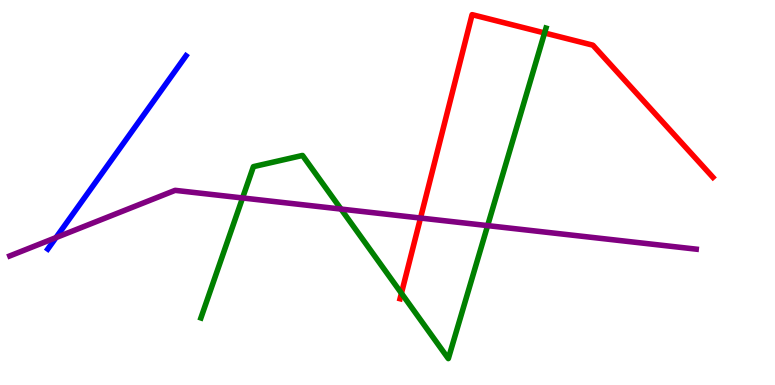[{'lines': ['blue', 'red'], 'intersections': []}, {'lines': ['green', 'red'], 'intersections': [{'x': 5.18, 'y': 2.38}, {'x': 7.03, 'y': 9.14}]}, {'lines': ['purple', 'red'], 'intersections': [{'x': 5.43, 'y': 4.34}]}, {'lines': ['blue', 'green'], 'intersections': []}, {'lines': ['blue', 'purple'], 'intersections': [{'x': 0.722, 'y': 3.83}]}, {'lines': ['green', 'purple'], 'intersections': [{'x': 3.13, 'y': 4.86}, {'x': 4.4, 'y': 4.57}, {'x': 6.29, 'y': 4.14}]}]